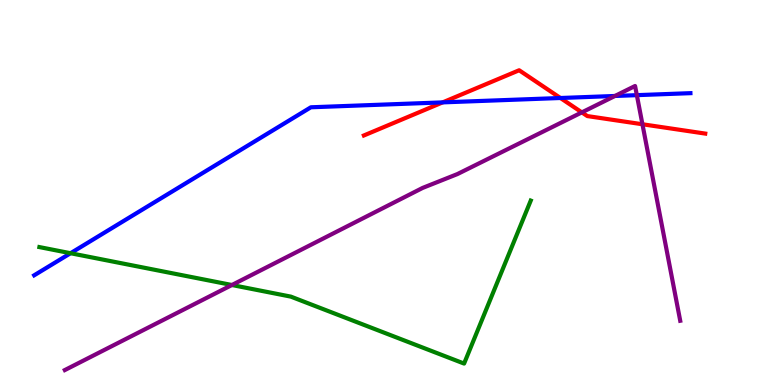[{'lines': ['blue', 'red'], 'intersections': [{'x': 5.71, 'y': 7.34}, {'x': 7.23, 'y': 7.45}]}, {'lines': ['green', 'red'], 'intersections': []}, {'lines': ['purple', 'red'], 'intersections': [{'x': 7.51, 'y': 7.08}, {'x': 8.29, 'y': 6.77}]}, {'lines': ['blue', 'green'], 'intersections': [{'x': 0.91, 'y': 3.42}]}, {'lines': ['blue', 'purple'], 'intersections': [{'x': 7.93, 'y': 7.51}, {'x': 8.22, 'y': 7.53}]}, {'lines': ['green', 'purple'], 'intersections': [{'x': 2.99, 'y': 2.6}]}]